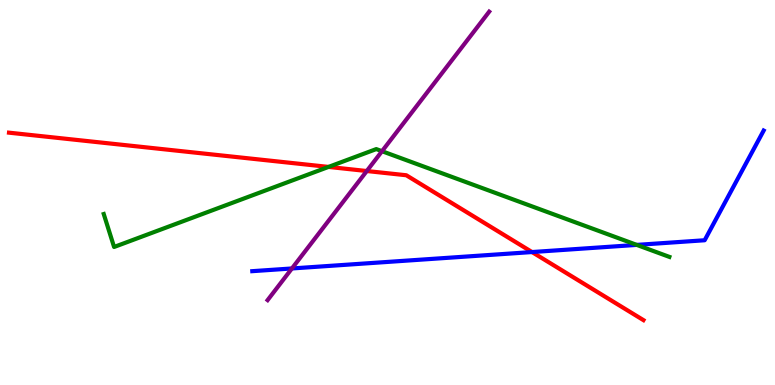[{'lines': ['blue', 'red'], 'intersections': [{'x': 6.86, 'y': 3.45}]}, {'lines': ['green', 'red'], 'intersections': [{'x': 4.24, 'y': 5.66}]}, {'lines': ['purple', 'red'], 'intersections': [{'x': 4.73, 'y': 5.56}]}, {'lines': ['blue', 'green'], 'intersections': [{'x': 8.22, 'y': 3.64}]}, {'lines': ['blue', 'purple'], 'intersections': [{'x': 3.77, 'y': 3.03}]}, {'lines': ['green', 'purple'], 'intersections': [{'x': 4.93, 'y': 6.07}]}]